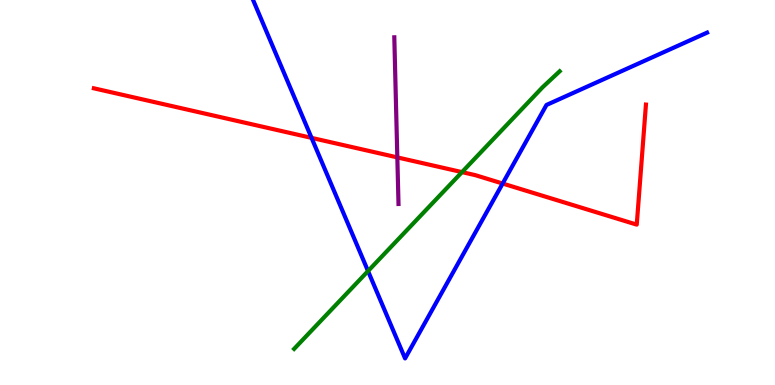[{'lines': ['blue', 'red'], 'intersections': [{'x': 4.02, 'y': 6.42}, {'x': 6.49, 'y': 5.23}]}, {'lines': ['green', 'red'], 'intersections': [{'x': 5.96, 'y': 5.53}]}, {'lines': ['purple', 'red'], 'intersections': [{'x': 5.13, 'y': 5.91}]}, {'lines': ['blue', 'green'], 'intersections': [{'x': 4.75, 'y': 2.96}]}, {'lines': ['blue', 'purple'], 'intersections': []}, {'lines': ['green', 'purple'], 'intersections': []}]